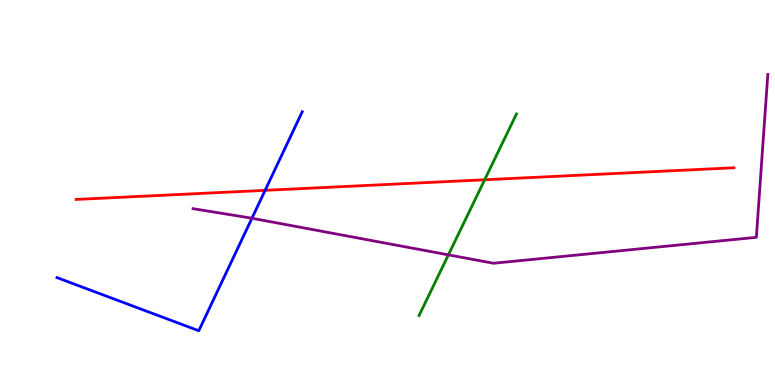[{'lines': ['blue', 'red'], 'intersections': [{'x': 3.42, 'y': 5.06}]}, {'lines': ['green', 'red'], 'intersections': [{'x': 6.25, 'y': 5.33}]}, {'lines': ['purple', 'red'], 'intersections': []}, {'lines': ['blue', 'green'], 'intersections': []}, {'lines': ['blue', 'purple'], 'intersections': [{'x': 3.25, 'y': 4.33}]}, {'lines': ['green', 'purple'], 'intersections': [{'x': 5.79, 'y': 3.38}]}]